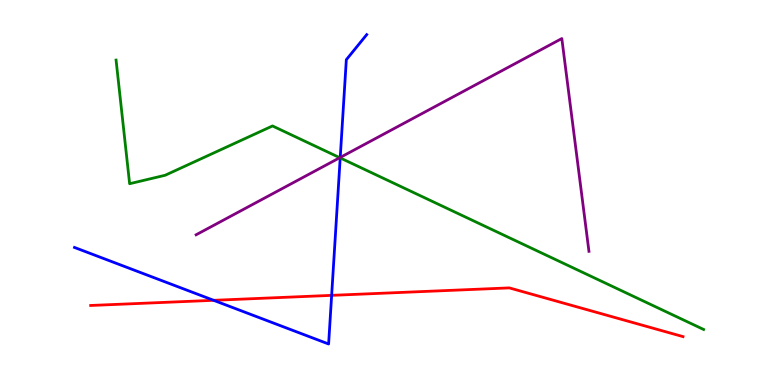[{'lines': ['blue', 'red'], 'intersections': [{'x': 2.76, 'y': 2.2}, {'x': 4.28, 'y': 2.33}]}, {'lines': ['green', 'red'], 'intersections': []}, {'lines': ['purple', 'red'], 'intersections': []}, {'lines': ['blue', 'green'], 'intersections': [{'x': 4.39, 'y': 5.9}]}, {'lines': ['blue', 'purple'], 'intersections': [{'x': 4.39, 'y': 5.91}]}, {'lines': ['green', 'purple'], 'intersections': [{'x': 4.38, 'y': 5.9}]}]